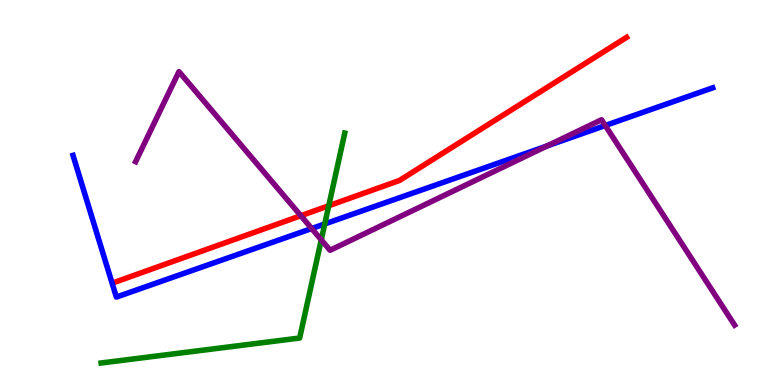[{'lines': ['blue', 'red'], 'intersections': []}, {'lines': ['green', 'red'], 'intersections': [{'x': 4.24, 'y': 4.66}]}, {'lines': ['purple', 'red'], 'intersections': [{'x': 3.88, 'y': 4.4}]}, {'lines': ['blue', 'green'], 'intersections': [{'x': 4.19, 'y': 4.18}]}, {'lines': ['blue', 'purple'], 'intersections': [{'x': 4.02, 'y': 4.06}, {'x': 7.06, 'y': 6.21}, {'x': 7.81, 'y': 6.74}]}, {'lines': ['green', 'purple'], 'intersections': [{'x': 4.15, 'y': 3.77}]}]